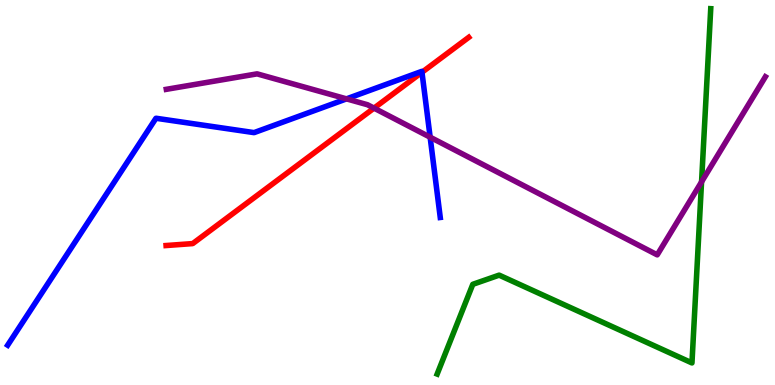[{'lines': ['blue', 'red'], 'intersections': [{'x': 5.44, 'y': 8.12}]}, {'lines': ['green', 'red'], 'intersections': []}, {'lines': ['purple', 'red'], 'intersections': [{'x': 4.83, 'y': 7.19}]}, {'lines': ['blue', 'green'], 'intersections': []}, {'lines': ['blue', 'purple'], 'intersections': [{'x': 4.47, 'y': 7.43}, {'x': 5.55, 'y': 6.44}]}, {'lines': ['green', 'purple'], 'intersections': [{'x': 9.05, 'y': 5.28}]}]